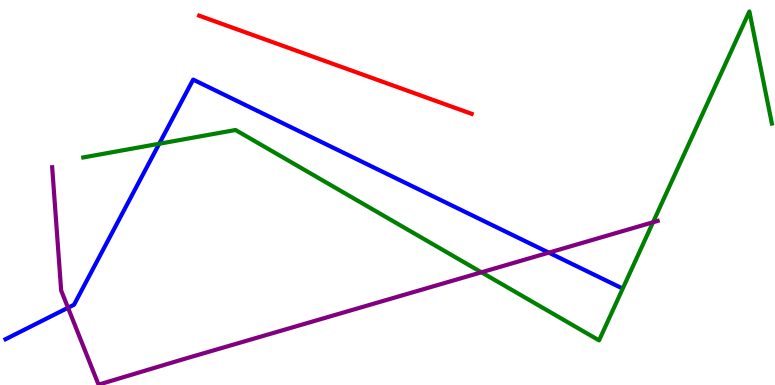[{'lines': ['blue', 'red'], 'intersections': []}, {'lines': ['green', 'red'], 'intersections': []}, {'lines': ['purple', 'red'], 'intersections': []}, {'lines': ['blue', 'green'], 'intersections': [{'x': 2.05, 'y': 6.27}]}, {'lines': ['blue', 'purple'], 'intersections': [{'x': 0.878, 'y': 2.01}, {'x': 7.08, 'y': 3.44}]}, {'lines': ['green', 'purple'], 'intersections': [{'x': 6.21, 'y': 2.93}, {'x': 8.43, 'y': 4.23}]}]